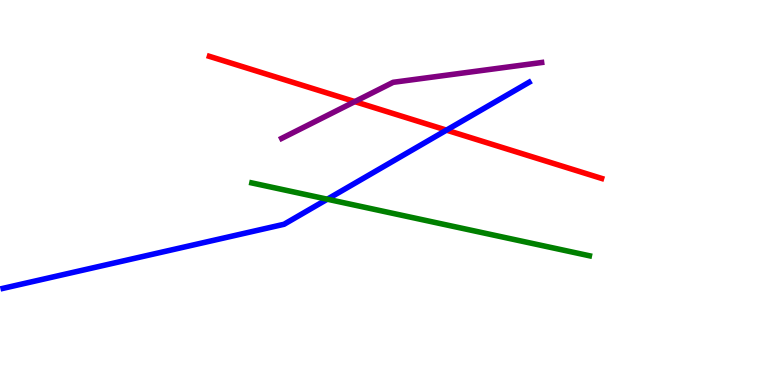[{'lines': ['blue', 'red'], 'intersections': [{'x': 5.76, 'y': 6.62}]}, {'lines': ['green', 'red'], 'intersections': []}, {'lines': ['purple', 'red'], 'intersections': [{'x': 4.58, 'y': 7.36}]}, {'lines': ['blue', 'green'], 'intersections': [{'x': 4.22, 'y': 4.83}]}, {'lines': ['blue', 'purple'], 'intersections': []}, {'lines': ['green', 'purple'], 'intersections': []}]